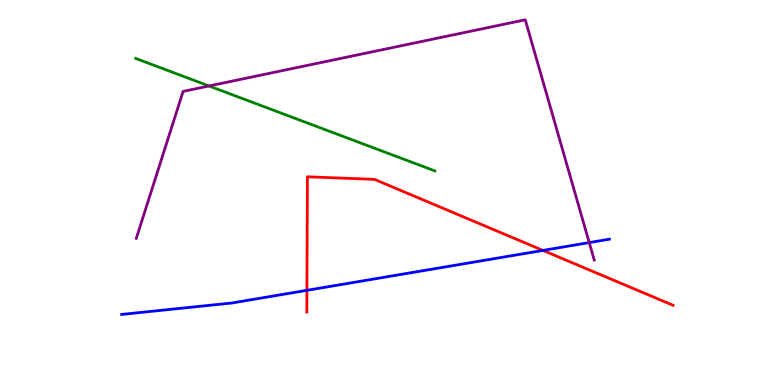[{'lines': ['blue', 'red'], 'intersections': [{'x': 3.96, 'y': 2.46}, {'x': 7.01, 'y': 3.5}]}, {'lines': ['green', 'red'], 'intersections': []}, {'lines': ['purple', 'red'], 'intersections': []}, {'lines': ['blue', 'green'], 'intersections': []}, {'lines': ['blue', 'purple'], 'intersections': [{'x': 7.6, 'y': 3.7}]}, {'lines': ['green', 'purple'], 'intersections': [{'x': 2.7, 'y': 7.77}]}]